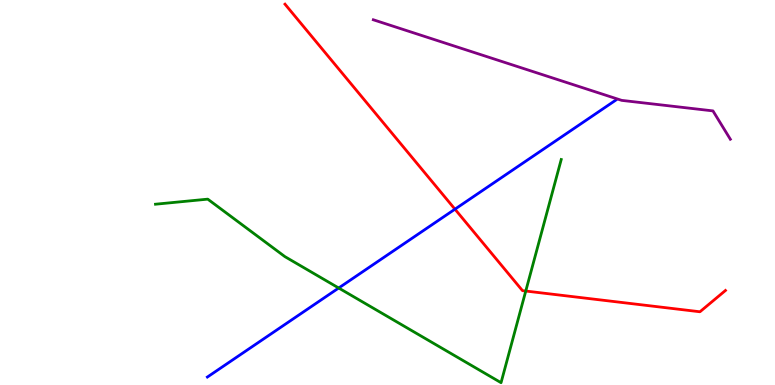[{'lines': ['blue', 'red'], 'intersections': [{'x': 5.87, 'y': 4.57}]}, {'lines': ['green', 'red'], 'intersections': [{'x': 6.78, 'y': 2.44}]}, {'lines': ['purple', 'red'], 'intersections': []}, {'lines': ['blue', 'green'], 'intersections': [{'x': 4.37, 'y': 2.52}]}, {'lines': ['blue', 'purple'], 'intersections': []}, {'lines': ['green', 'purple'], 'intersections': []}]